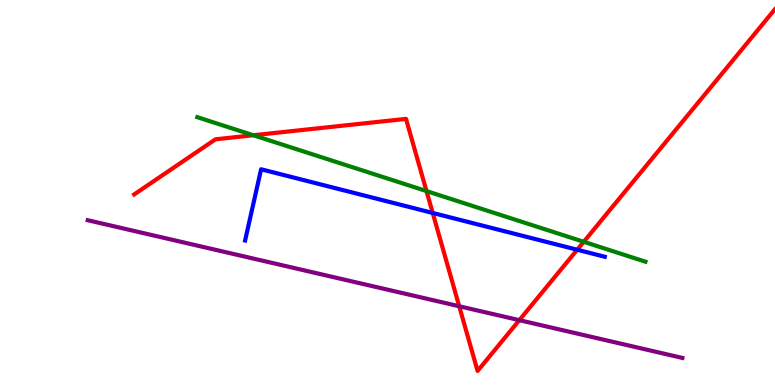[{'lines': ['blue', 'red'], 'intersections': [{'x': 5.58, 'y': 4.47}, {'x': 7.45, 'y': 3.51}]}, {'lines': ['green', 'red'], 'intersections': [{'x': 3.27, 'y': 6.49}, {'x': 5.5, 'y': 5.04}, {'x': 7.53, 'y': 3.72}]}, {'lines': ['purple', 'red'], 'intersections': [{'x': 5.93, 'y': 2.05}, {'x': 6.7, 'y': 1.68}]}, {'lines': ['blue', 'green'], 'intersections': []}, {'lines': ['blue', 'purple'], 'intersections': []}, {'lines': ['green', 'purple'], 'intersections': []}]